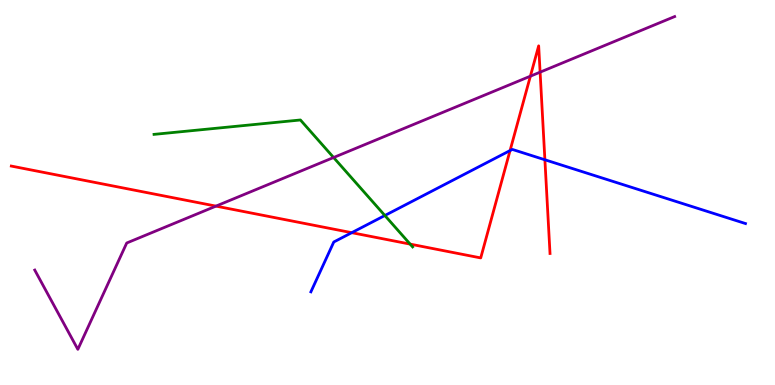[{'lines': ['blue', 'red'], 'intersections': [{'x': 4.54, 'y': 3.96}, {'x': 6.58, 'y': 6.09}, {'x': 7.03, 'y': 5.85}]}, {'lines': ['green', 'red'], 'intersections': [{'x': 5.29, 'y': 3.66}]}, {'lines': ['purple', 'red'], 'intersections': [{'x': 2.79, 'y': 4.65}, {'x': 6.84, 'y': 8.02}, {'x': 6.97, 'y': 8.13}]}, {'lines': ['blue', 'green'], 'intersections': [{'x': 4.97, 'y': 4.4}]}, {'lines': ['blue', 'purple'], 'intersections': []}, {'lines': ['green', 'purple'], 'intersections': [{'x': 4.3, 'y': 5.91}]}]